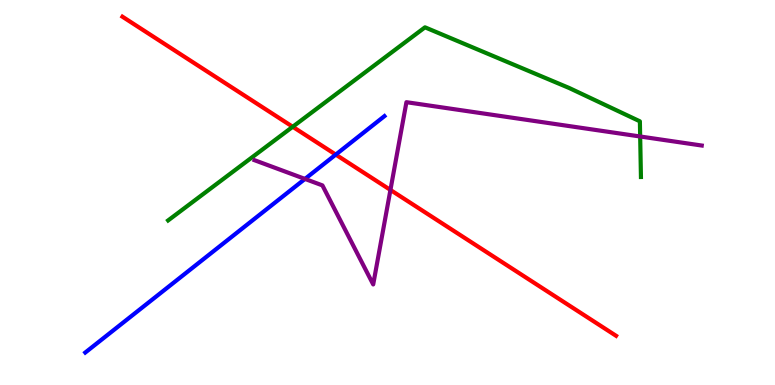[{'lines': ['blue', 'red'], 'intersections': [{'x': 4.33, 'y': 5.98}]}, {'lines': ['green', 'red'], 'intersections': [{'x': 3.78, 'y': 6.71}]}, {'lines': ['purple', 'red'], 'intersections': [{'x': 5.04, 'y': 5.07}]}, {'lines': ['blue', 'green'], 'intersections': []}, {'lines': ['blue', 'purple'], 'intersections': [{'x': 3.94, 'y': 5.35}]}, {'lines': ['green', 'purple'], 'intersections': [{'x': 8.26, 'y': 6.45}]}]